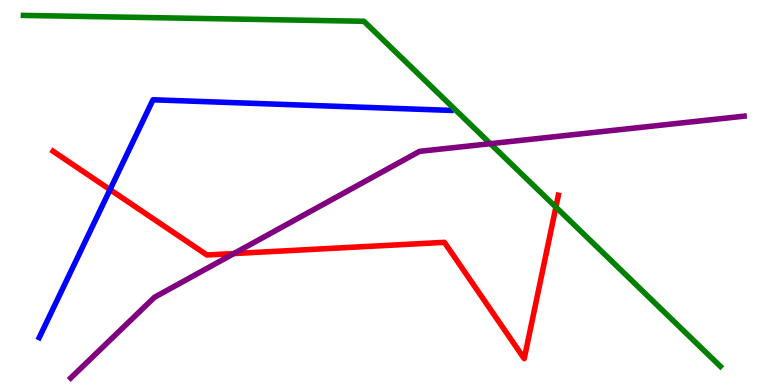[{'lines': ['blue', 'red'], 'intersections': [{'x': 1.42, 'y': 5.07}]}, {'lines': ['green', 'red'], 'intersections': [{'x': 7.17, 'y': 4.62}]}, {'lines': ['purple', 'red'], 'intersections': [{'x': 3.02, 'y': 3.41}]}, {'lines': ['blue', 'green'], 'intersections': []}, {'lines': ['blue', 'purple'], 'intersections': []}, {'lines': ['green', 'purple'], 'intersections': [{'x': 6.33, 'y': 6.27}]}]